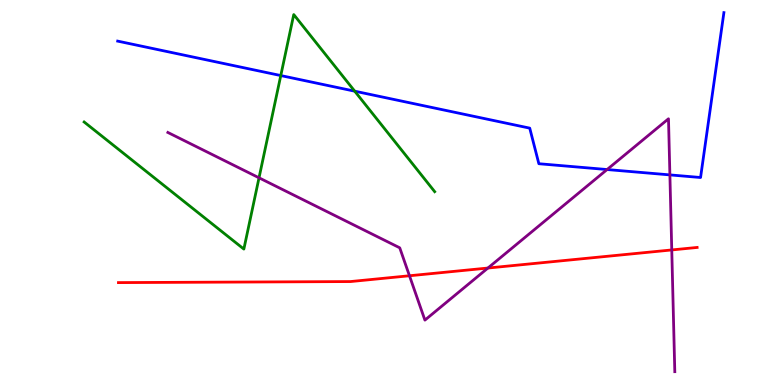[{'lines': ['blue', 'red'], 'intersections': []}, {'lines': ['green', 'red'], 'intersections': []}, {'lines': ['purple', 'red'], 'intersections': [{'x': 5.28, 'y': 2.84}, {'x': 6.3, 'y': 3.04}, {'x': 8.67, 'y': 3.51}]}, {'lines': ['blue', 'green'], 'intersections': [{'x': 3.62, 'y': 8.04}, {'x': 4.58, 'y': 7.63}]}, {'lines': ['blue', 'purple'], 'intersections': [{'x': 7.83, 'y': 5.6}, {'x': 8.64, 'y': 5.46}]}, {'lines': ['green', 'purple'], 'intersections': [{'x': 3.34, 'y': 5.38}]}]